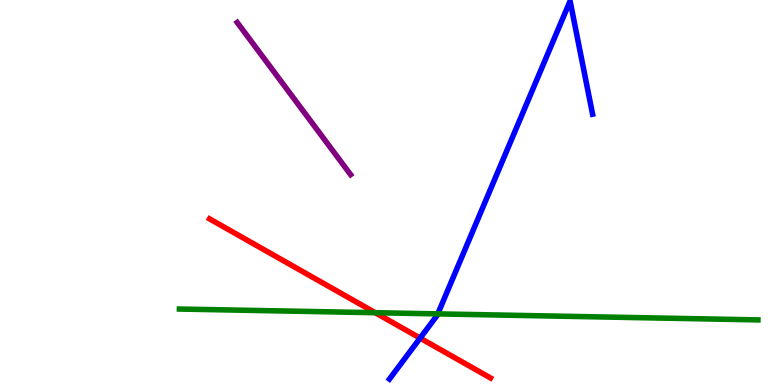[{'lines': ['blue', 'red'], 'intersections': [{'x': 5.42, 'y': 1.22}]}, {'lines': ['green', 'red'], 'intersections': [{'x': 4.84, 'y': 1.88}]}, {'lines': ['purple', 'red'], 'intersections': []}, {'lines': ['blue', 'green'], 'intersections': [{'x': 5.65, 'y': 1.85}]}, {'lines': ['blue', 'purple'], 'intersections': []}, {'lines': ['green', 'purple'], 'intersections': []}]